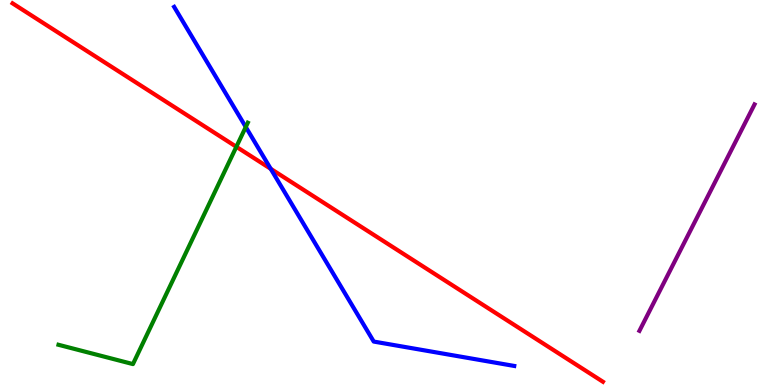[{'lines': ['blue', 'red'], 'intersections': [{'x': 3.49, 'y': 5.62}]}, {'lines': ['green', 'red'], 'intersections': [{'x': 3.05, 'y': 6.19}]}, {'lines': ['purple', 'red'], 'intersections': []}, {'lines': ['blue', 'green'], 'intersections': [{'x': 3.17, 'y': 6.7}]}, {'lines': ['blue', 'purple'], 'intersections': []}, {'lines': ['green', 'purple'], 'intersections': []}]